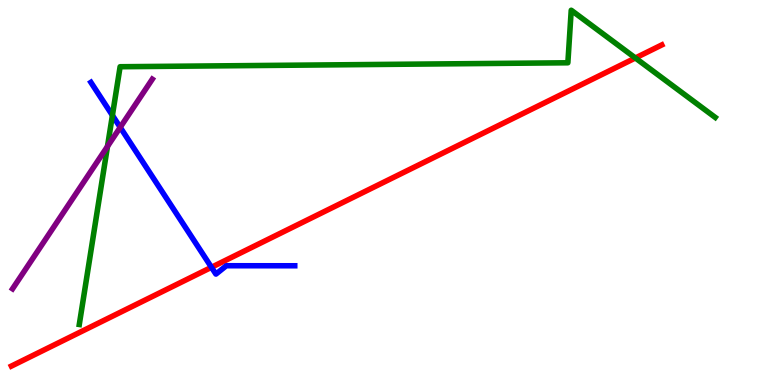[{'lines': ['blue', 'red'], 'intersections': [{'x': 2.73, 'y': 3.06}]}, {'lines': ['green', 'red'], 'intersections': [{'x': 8.2, 'y': 8.49}]}, {'lines': ['purple', 'red'], 'intersections': []}, {'lines': ['blue', 'green'], 'intersections': [{'x': 1.45, 'y': 7.0}]}, {'lines': ['blue', 'purple'], 'intersections': [{'x': 1.55, 'y': 6.69}]}, {'lines': ['green', 'purple'], 'intersections': [{'x': 1.39, 'y': 6.2}]}]